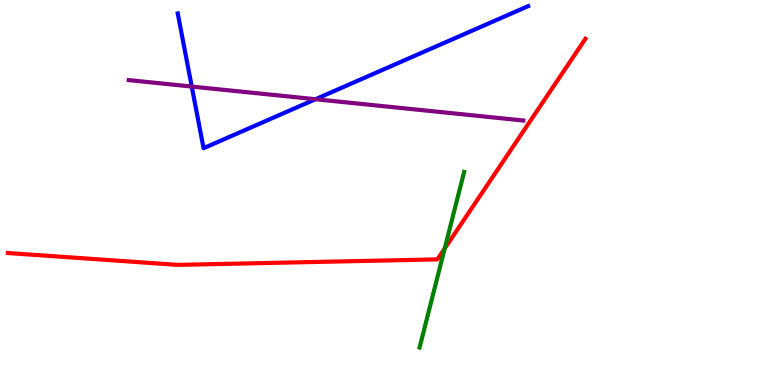[{'lines': ['blue', 'red'], 'intersections': []}, {'lines': ['green', 'red'], 'intersections': [{'x': 5.74, 'y': 3.55}]}, {'lines': ['purple', 'red'], 'intersections': []}, {'lines': ['blue', 'green'], 'intersections': []}, {'lines': ['blue', 'purple'], 'intersections': [{'x': 2.47, 'y': 7.75}, {'x': 4.07, 'y': 7.42}]}, {'lines': ['green', 'purple'], 'intersections': []}]